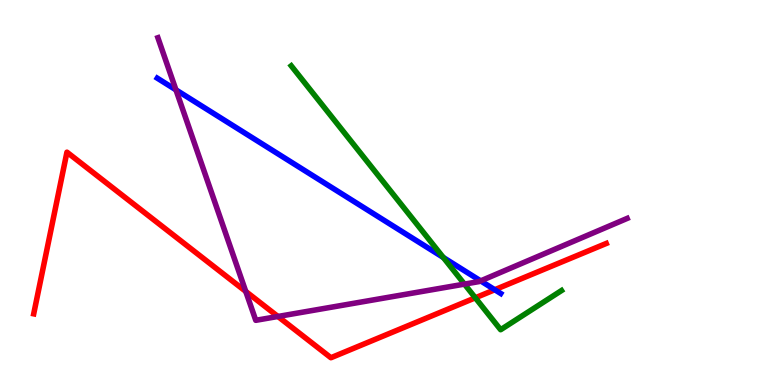[{'lines': ['blue', 'red'], 'intersections': [{'x': 6.38, 'y': 2.47}]}, {'lines': ['green', 'red'], 'intersections': [{'x': 6.13, 'y': 2.26}]}, {'lines': ['purple', 'red'], 'intersections': [{'x': 3.17, 'y': 2.43}, {'x': 3.59, 'y': 1.78}]}, {'lines': ['blue', 'green'], 'intersections': [{'x': 5.72, 'y': 3.31}]}, {'lines': ['blue', 'purple'], 'intersections': [{'x': 2.27, 'y': 7.67}, {'x': 6.2, 'y': 2.7}]}, {'lines': ['green', 'purple'], 'intersections': [{'x': 5.99, 'y': 2.62}]}]